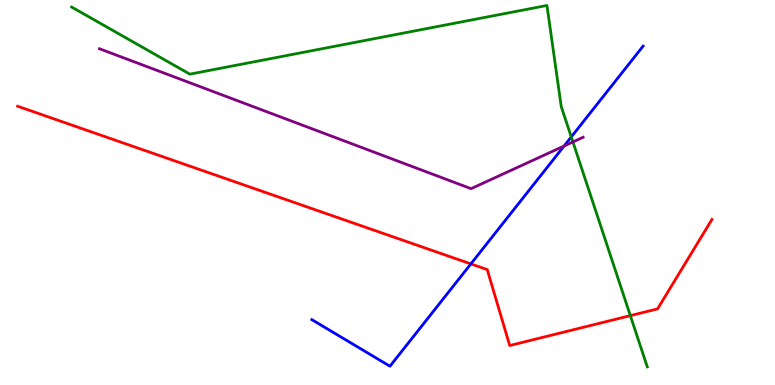[{'lines': ['blue', 'red'], 'intersections': [{'x': 6.08, 'y': 3.15}]}, {'lines': ['green', 'red'], 'intersections': [{'x': 8.13, 'y': 1.8}]}, {'lines': ['purple', 'red'], 'intersections': []}, {'lines': ['blue', 'green'], 'intersections': [{'x': 7.37, 'y': 6.44}]}, {'lines': ['blue', 'purple'], 'intersections': [{'x': 7.28, 'y': 6.21}]}, {'lines': ['green', 'purple'], 'intersections': [{'x': 7.39, 'y': 6.31}]}]